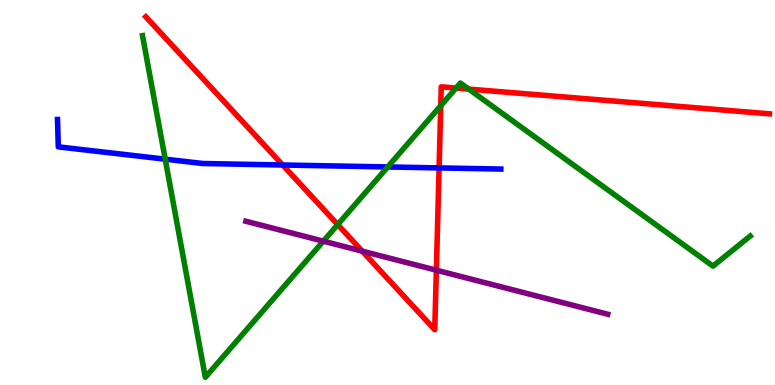[{'lines': ['blue', 'red'], 'intersections': [{'x': 3.65, 'y': 5.71}, {'x': 5.67, 'y': 5.64}]}, {'lines': ['green', 'red'], 'intersections': [{'x': 4.36, 'y': 4.17}, {'x': 5.69, 'y': 7.25}, {'x': 5.88, 'y': 7.71}, {'x': 6.05, 'y': 7.69}]}, {'lines': ['purple', 'red'], 'intersections': [{'x': 4.67, 'y': 3.48}, {'x': 5.63, 'y': 2.98}]}, {'lines': ['blue', 'green'], 'intersections': [{'x': 2.13, 'y': 5.87}, {'x': 5.0, 'y': 5.66}]}, {'lines': ['blue', 'purple'], 'intersections': []}, {'lines': ['green', 'purple'], 'intersections': [{'x': 4.17, 'y': 3.74}]}]